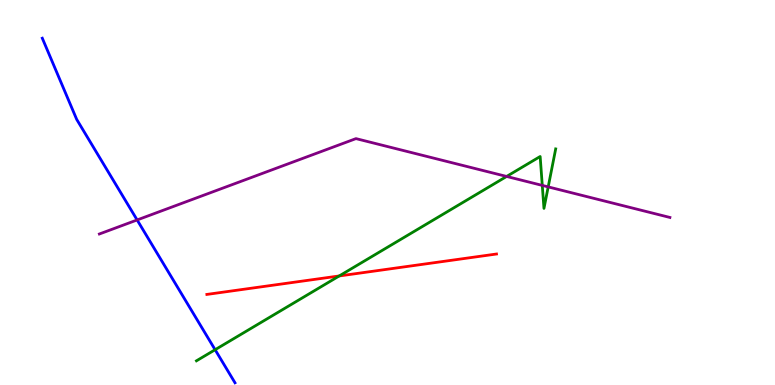[{'lines': ['blue', 'red'], 'intersections': []}, {'lines': ['green', 'red'], 'intersections': [{'x': 4.38, 'y': 2.83}]}, {'lines': ['purple', 'red'], 'intersections': []}, {'lines': ['blue', 'green'], 'intersections': [{'x': 2.78, 'y': 0.916}]}, {'lines': ['blue', 'purple'], 'intersections': [{'x': 1.77, 'y': 4.29}]}, {'lines': ['green', 'purple'], 'intersections': [{'x': 6.54, 'y': 5.42}, {'x': 7.0, 'y': 5.18}, {'x': 7.07, 'y': 5.15}]}]